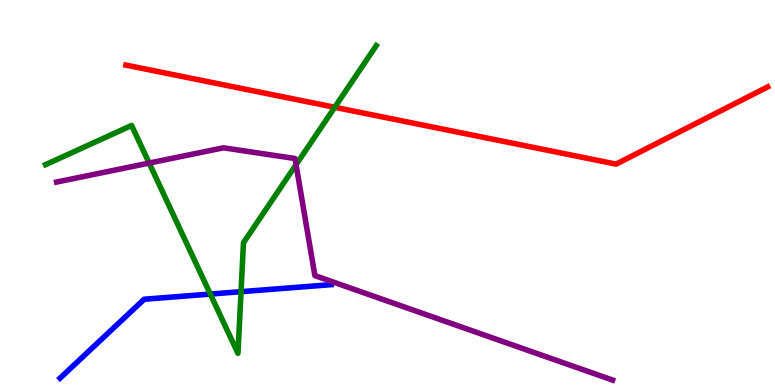[{'lines': ['blue', 'red'], 'intersections': []}, {'lines': ['green', 'red'], 'intersections': [{'x': 4.32, 'y': 7.21}]}, {'lines': ['purple', 'red'], 'intersections': []}, {'lines': ['blue', 'green'], 'intersections': [{'x': 2.71, 'y': 2.36}, {'x': 3.11, 'y': 2.42}]}, {'lines': ['blue', 'purple'], 'intersections': []}, {'lines': ['green', 'purple'], 'intersections': [{'x': 1.92, 'y': 5.76}, {'x': 3.82, 'y': 5.72}]}]